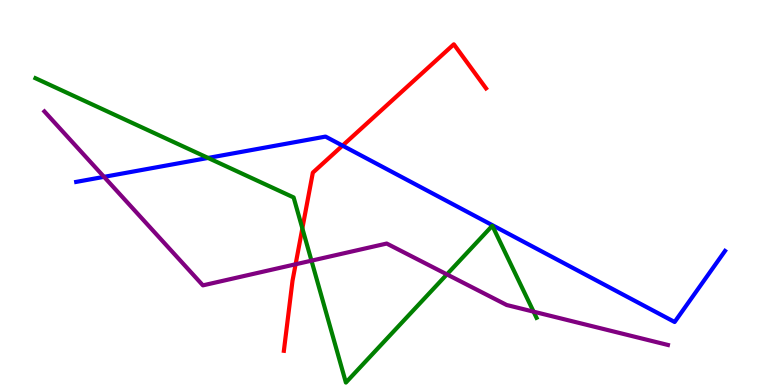[{'lines': ['blue', 'red'], 'intersections': [{'x': 4.42, 'y': 6.22}]}, {'lines': ['green', 'red'], 'intersections': [{'x': 3.9, 'y': 4.07}]}, {'lines': ['purple', 'red'], 'intersections': [{'x': 3.81, 'y': 3.14}]}, {'lines': ['blue', 'green'], 'intersections': [{'x': 2.69, 'y': 5.9}]}, {'lines': ['blue', 'purple'], 'intersections': [{'x': 1.34, 'y': 5.41}]}, {'lines': ['green', 'purple'], 'intersections': [{'x': 4.02, 'y': 3.23}, {'x': 5.77, 'y': 2.87}, {'x': 6.88, 'y': 1.9}]}]